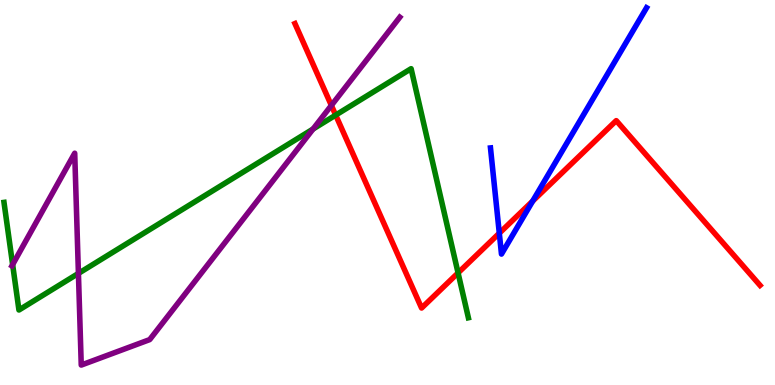[{'lines': ['blue', 'red'], 'intersections': [{'x': 6.44, 'y': 3.94}, {'x': 6.87, 'y': 4.78}]}, {'lines': ['green', 'red'], 'intersections': [{'x': 4.33, 'y': 7.01}, {'x': 5.91, 'y': 2.91}]}, {'lines': ['purple', 'red'], 'intersections': [{'x': 4.28, 'y': 7.26}]}, {'lines': ['blue', 'green'], 'intersections': []}, {'lines': ['blue', 'purple'], 'intersections': []}, {'lines': ['green', 'purple'], 'intersections': [{'x': 0.163, 'y': 3.13}, {'x': 1.01, 'y': 2.9}, {'x': 4.04, 'y': 6.65}]}]